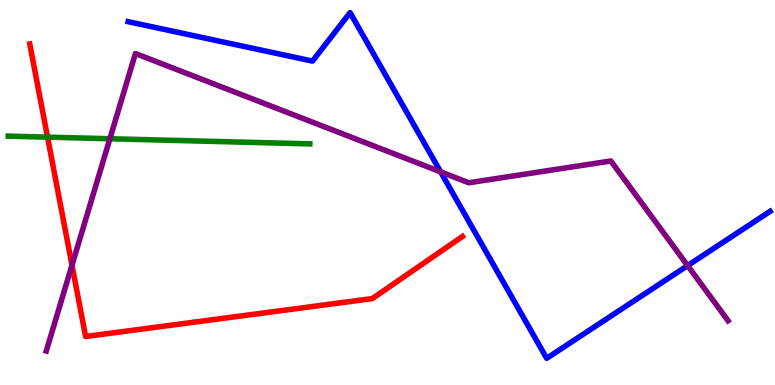[{'lines': ['blue', 'red'], 'intersections': []}, {'lines': ['green', 'red'], 'intersections': [{'x': 0.613, 'y': 6.44}]}, {'lines': ['purple', 'red'], 'intersections': [{'x': 0.929, 'y': 3.11}]}, {'lines': ['blue', 'green'], 'intersections': []}, {'lines': ['blue', 'purple'], 'intersections': [{'x': 5.69, 'y': 5.54}, {'x': 8.87, 'y': 3.1}]}, {'lines': ['green', 'purple'], 'intersections': [{'x': 1.42, 'y': 6.4}]}]